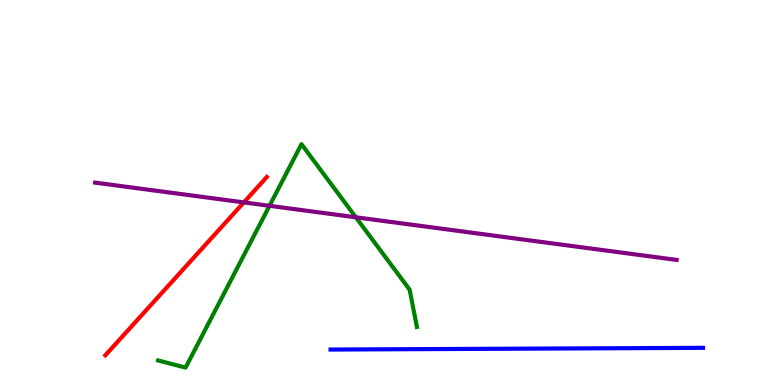[{'lines': ['blue', 'red'], 'intersections': []}, {'lines': ['green', 'red'], 'intersections': []}, {'lines': ['purple', 'red'], 'intersections': [{'x': 3.15, 'y': 4.74}]}, {'lines': ['blue', 'green'], 'intersections': []}, {'lines': ['blue', 'purple'], 'intersections': []}, {'lines': ['green', 'purple'], 'intersections': [{'x': 3.48, 'y': 4.65}, {'x': 4.59, 'y': 4.36}]}]